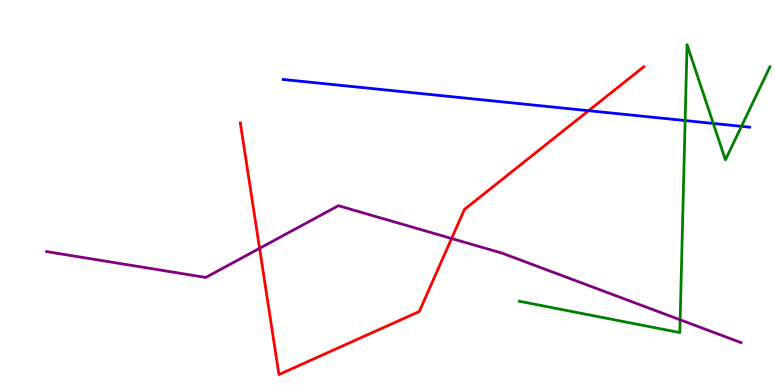[{'lines': ['blue', 'red'], 'intersections': [{'x': 7.59, 'y': 7.12}]}, {'lines': ['green', 'red'], 'intersections': []}, {'lines': ['purple', 'red'], 'intersections': [{'x': 3.35, 'y': 3.55}, {'x': 5.83, 'y': 3.81}]}, {'lines': ['blue', 'green'], 'intersections': [{'x': 8.84, 'y': 6.87}, {'x': 9.2, 'y': 6.79}, {'x': 9.57, 'y': 6.72}]}, {'lines': ['blue', 'purple'], 'intersections': []}, {'lines': ['green', 'purple'], 'intersections': [{'x': 8.78, 'y': 1.69}]}]